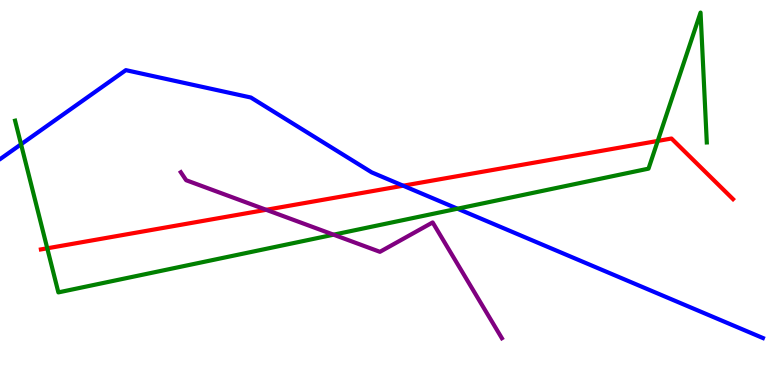[{'lines': ['blue', 'red'], 'intersections': [{'x': 5.2, 'y': 5.18}]}, {'lines': ['green', 'red'], 'intersections': [{'x': 0.61, 'y': 3.55}, {'x': 8.49, 'y': 6.34}]}, {'lines': ['purple', 'red'], 'intersections': [{'x': 3.43, 'y': 4.55}]}, {'lines': ['blue', 'green'], 'intersections': [{'x': 0.271, 'y': 6.25}, {'x': 5.9, 'y': 4.58}]}, {'lines': ['blue', 'purple'], 'intersections': []}, {'lines': ['green', 'purple'], 'intersections': [{'x': 4.3, 'y': 3.9}]}]